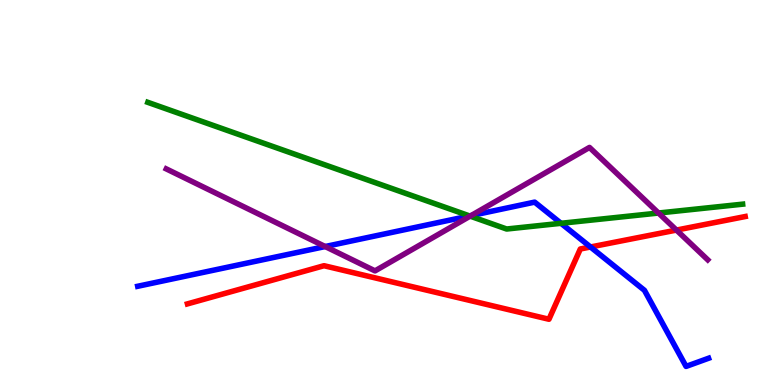[{'lines': ['blue', 'red'], 'intersections': [{'x': 7.62, 'y': 3.58}]}, {'lines': ['green', 'red'], 'intersections': []}, {'lines': ['purple', 'red'], 'intersections': [{'x': 8.73, 'y': 4.02}]}, {'lines': ['blue', 'green'], 'intersections': [{'x': 6.06, 'y': 4.39}, {'x': 7.24, 'y': 4.2}]}, {'lines': ['blue', 'purple'], 'intersections': [{'x': 4.2, 'y': 3.6}, {'x': 6.08, 'y': 4.4}]}, {'lines': ['green', 'purple'], 'intersections': [{'x': 6.07, 'y': 4.39}, {'x': 8.5, 'y': 4.47}]}]